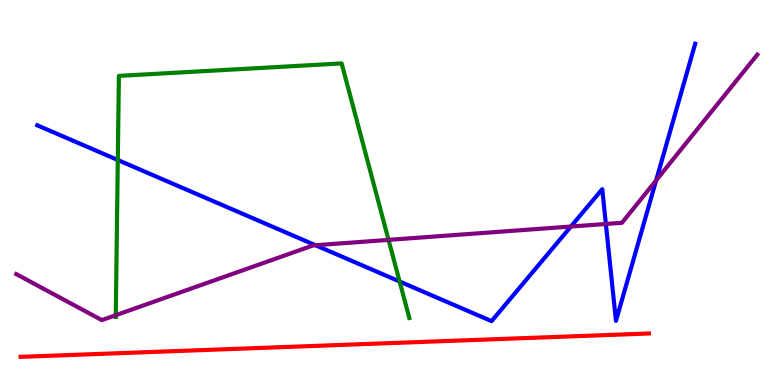[{'lines': ['blue', 'red'], 'intersections': []}, {'lines': ['green', 'red'], 'intersections': []}, {'lines': ['purple', 'red'], 'intersections': []}, {'lines': ['blue', 'green'], 'intersections': [{'x': 1.52, 'y': 5.84}, {'x': 5.16, 'y': 2.69}]}, {'lines': ['blue', 'purple'], 'intersections': [{'x': 4.07, 'y': 3.63}, {'x': 7.37, 'y': 4.12}, {'x': 7.82, 'y': 4.18}, {'x': 8.47, 'y': 5.31}]}, {'lines': ['green', 'purple'], 'intersections': [{'x': 1.49, 'y': 1.81}, {'x': 5.01, 'y': 3.77}]}]